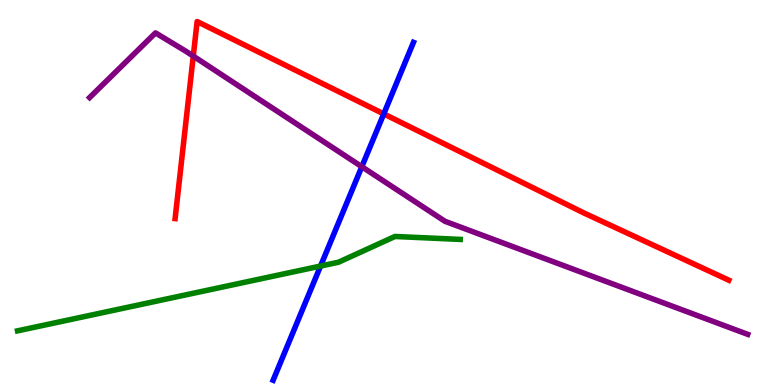[{'lines': ['blue', 'red'], 'intersections': [{'x': 4.95, 'y': 7.04}]}, {'lines': ['green', 'red'], 'intersections': []}, {'lines': ['purple', 'red'], 'intersections': [{'x': 2.49, 'y': 8.54}]}, {'lines': ['blue', 'green'], 'intersections': [{'x': 4.14, 'y': 3.09}]}, {'lines': ['blue', 'purple'], 'intersections': [{'x': 4.67, 'y': 5.67}]}, {'lines': ['green', 'purple'], 'intersections': []}]